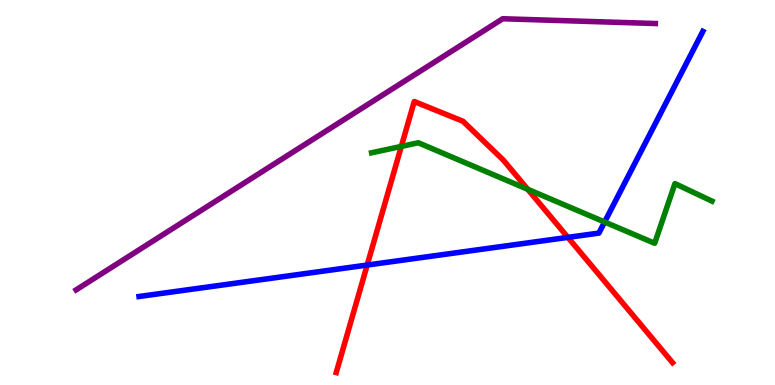[{'lines': ['blue', 'red'], 'intersections': [{'x': 4.74, 'y': 3.12}, {'x': 7.33, 'y': 3.83}]}, {'lines': ['green', 'red'], 'intersections': [{'x': 5.18, 'y': 6.2}, {'x': 6.81, 'y': 5.08}]}, {'lines': ['purple', 'red'], 'intersections': []}, {'lines': ['blue', 'green'], 'intersections': [{'x': 7.8, 'y': 4.23}]}, {'lines': ['blue', 'purple'], 'intersections': []}, {'lines': ['green', 'purple'], 'intersections': []}]